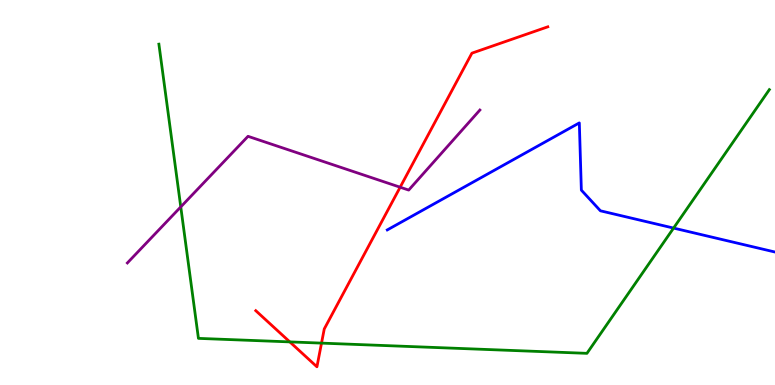[{'lines': ['blue', 'red'], 'intersections': []}, {'lines': ['green', 'red'], 'intersections': [{'x': 3.74, 'y': 1.12}, {'x': 4.15, 'y': 1.09}]}, {'lines': ['purple', 'red'], 'intersections': [{'x': 5.16, 'y': 5.14}]}, {'lines': ['blue', 'green'], 'intersections': [{'x': 8.69, 'y': 4.08}]}, {'lines': ['blue', 'purple'], 'intersections': []}, {'lines': ['green', 'purple'], 'intersections': [{'x': 2.33, 'y': 4.63}]}]